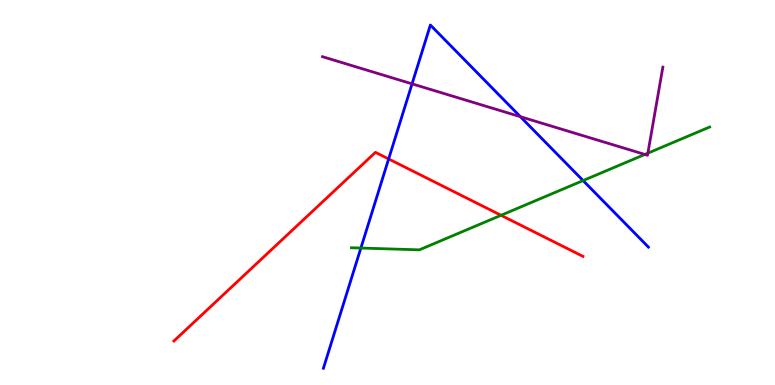[{'lines': ['blue', 'red'], 'intersections': [{'x': 5.01, 'y': 5.87}]}, {'lines': ['green', 'red'], 'intersections': [{'x': 6.46, 'y': 4.41}]}, {'lines': ['purple', 'red'], 'intersections': []}, {'lines': ['blue', 'green'], 'intersections': [{'x': 4.66, 'y': 3.56}, {'x': 7.52, 'y': 5.31}]}, {'lines': ['blue', 'purple'], 'intersections': [{'x': 5.32, 'y': 7.82}, {'x': 6.71, 'y': 6.97}]}, {'lines': ['green', 'purple'], 'intersections': [{'x': 8.32, 'y': 5.99}, {'x': 8.36, 'y': 6.02}]}]